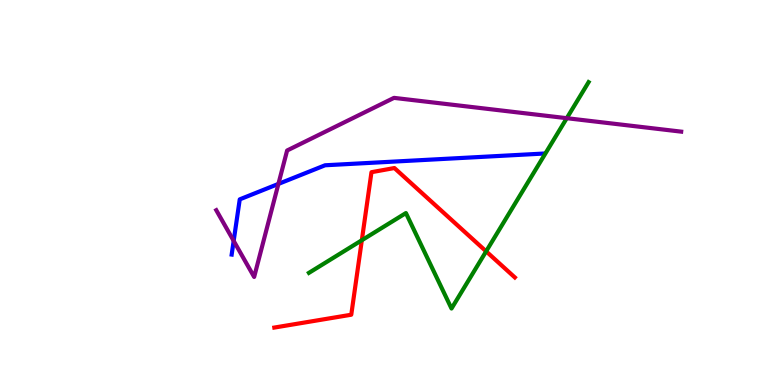[{'lines': ['blue', 'red'], 'intersections': []}, {'lines': ['green', 'red'], 'intersections': [{'x': 4.67, 'y': 3.76}, {'x': 6.27, 'y': 3.47}]}, {'lines': ['purple', 'red'], 'intersections': []}, {'lines': ['blue', 'green'], 'intersections': []}, {'lines': ['blue', 'purple'], 'intersections': [{'x': 3.02, 'y': 3.74}, {'x': 3.59, 'y': 5.22}]}, {'lines': ['green', 'purple'], 'intersections': [{'x': 7.31, 'y': 6.93}]}]